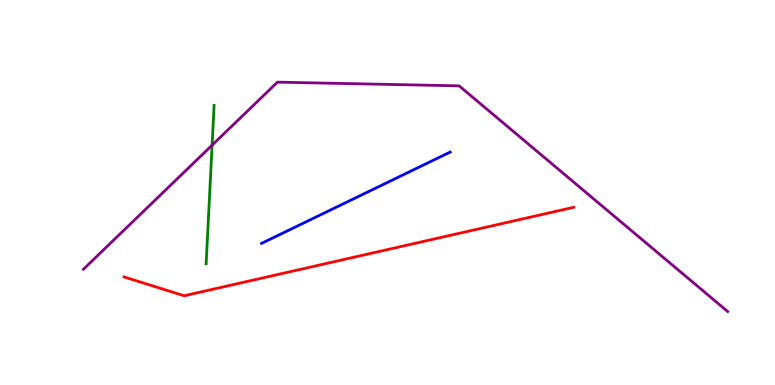[{'lines': ['blue', 'red'], 'intersections': []}, {'lines': ['green', 'red'], 'intersections': []}, {'lines': ['purple', 'red'], 'intersections': []}, {'lines': ['blue', 'green'], 'intersections': []}, {'lines': ['blue', 'purple'], 'intersections': []}, {'lines': ['green', 'purple'], 'intersections': [{'x': 2.74, 'y': 6.23}]}]